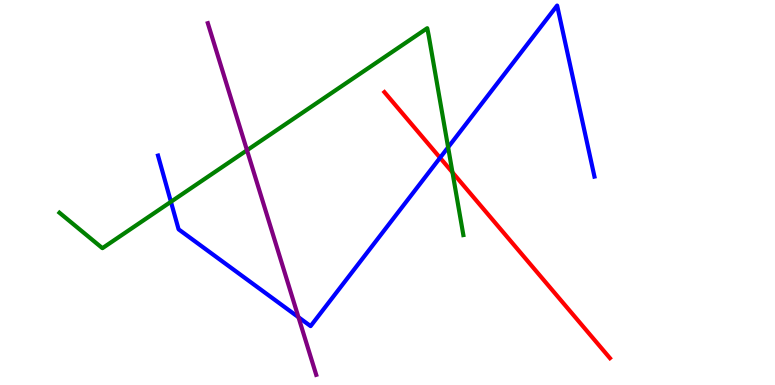[{'lines': ['blue', 'red'], 'intersections': [{'x': 5.68, 'y': 5.9}]}, {'lines': ['green', 'red'], 'intersections': [{'x': 5.84, 'y': 5.52}]}, {'lines': ['purple', 'red'], 'intersections': []}, {'lines': ['blue', 'green'], 'intersections': [{'x': 2.21, 'y': 4.76}, {'x': 5.78, 'y': 6.17}]}, {'lines': ['blue', 'purple'], 'intersections': [{'x': 3.85, 'y': 1.76}]}, {'lines': ['green', 'purple'], 'intersections': [{'x': 3.19, 'y': 6.1}]}]